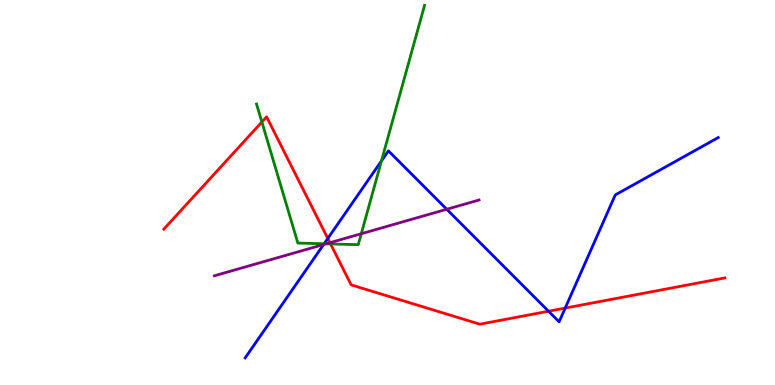[{'lines': ['blue', 'red'], 'intersections': [{'x': 4.23, 'y': 3.81}, {'x': 7.08, 'y': 1.92}, {'x': 7.29, 'y': 2.0}]}, {'lines': ['green', 'red'], 'intersections': [{'x': 3.38, 'y': 6.83}, {'x': 4.27, 'y': 3.66}]}, {'lines': ['purple', 'red'], 'intersections': [{'x': 4.26, 'y': 3.7}]}, {'lines': ['blue', 'green'], 'intersections': [{'x': 4.18, 'y': 3.67}, {'x': 4.92, 'y': 5.82}]}, {'lines': ['blue', 'purple'], 'intersections': [{'x': 4.18, 'y': 3.65}, {'x': 5.76, 'y': 4.56}]}, {'lines': ['green', 'purple'], 'intersections': [{'x': 4.21, 'y': 3.67}, {'x': 4.66, 'y': 3.93}]}]